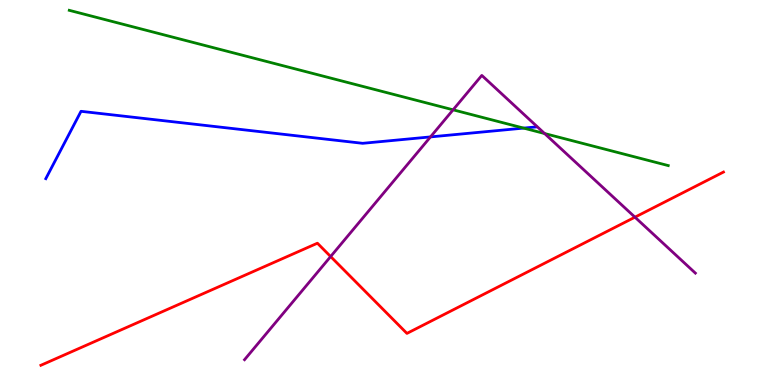[{'lines': ['blue', 'red'], 'intersections': []}, {'lines': ['green', 'red'], 'intersections': []}, {'lines': ['purple', 'red'], 'intersections': [{'x': 4.27, 'y': 3.34}, {'x': 8.19, 'y': 4.36}]}, {'lines': ['blue', 'green'], 'intersections': [{'x': 6.76, 'y': 6.67}]}, {'lines': ['blue', 'purple'], 'intersections': [{'x': 5.55, 'y': 6.44}]}, {'lines': ['green', 'purple'], 'intersections': [{'x': 5.85, 'y': 7.15}, {'x': 7.03, 'y': 6.53}]}]